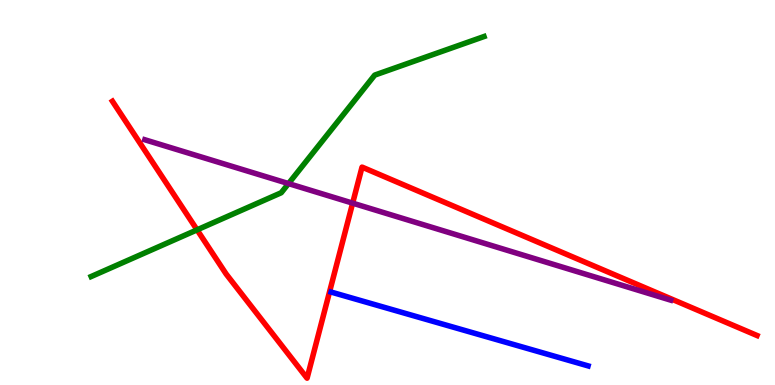[{'lines': ['blue', 'red'], 'intersections': []}, {'lines': ['green', 'red'], 'intersections': [{'x': 2.54, 'y': 4.03}]}, {'lines': ['purple', 'red'], 'intersections': [{'x': 4.55, 'y': 4.72}]}, {'lines': ['blue', 'green'], 'intersections': []}, {'lines': ['blue', 'purple'], 'intersections': []}, {'lines': ['green', 'purple'], 'intersections': [{'x': 3.72, 'y': 5.23}]}]